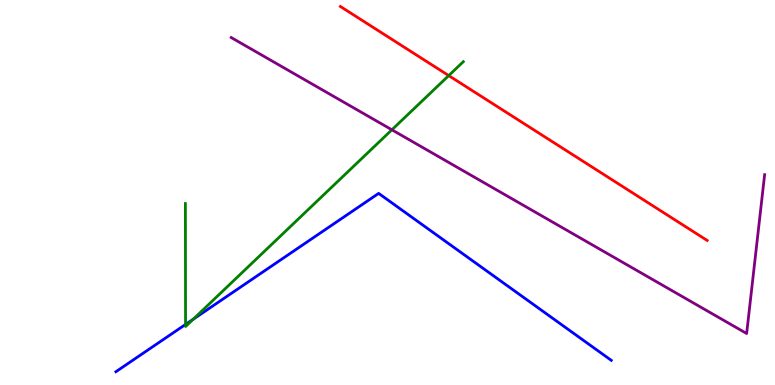[{'lines': ['blue', 'red'], 'intersections': []}, {'lines': ['green', 'red'], 'intersections': [{'x': 5.79, 'y': 8.04}]}, {'lines': ['purple', 'red'], 'intersections': []}, {'lines': ['blue', 'green'], 'intersections': [{'x': 2.39, 'y': 1.57}, {'x': 2.49, 'y': 1.71}]}, {'lines': ['blue', 'purple'], 'intersections': []}, {'lines': ['green', 'purple'], 'intersections': [{'x': 5.06, 'y': 6.63}]}]